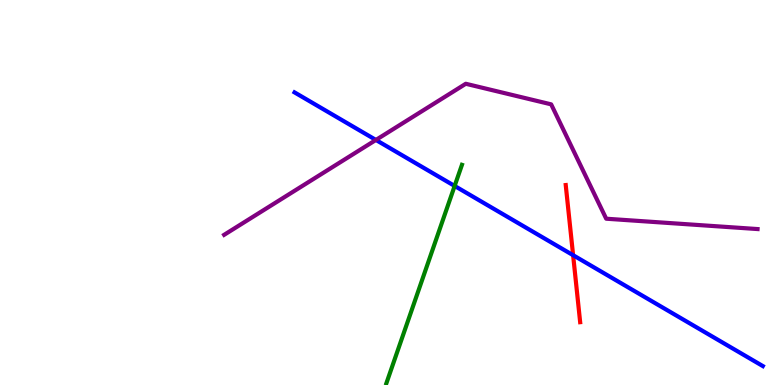[{'lines': ['blue', 'red'], 'intersections': [{'x': 7.39, 'y': 3.37}]}, {'lines': ['green', 'red'], 'intersections': []}, {'lines': ['purple', 'red'], 'intersections': []}, {'lines': ['blue', 'green'], 'intersections': [{'x': 5.87, 'y': 5.17}]}, {'lines': ['blue', 'purple'], 'intersections': [{'x': 4.85, 'y': 6.37}]}, {'lines': ['green', 'purple'], 'intersections': []}]